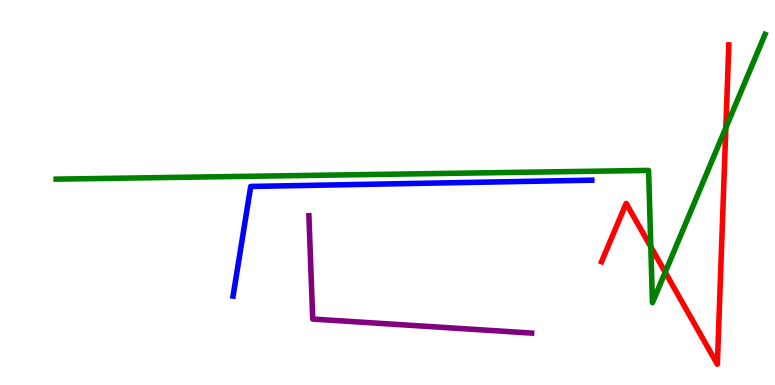[{'lines': ['blue', 'red'], 'intersections': []}, {'lines': ['green', 'red'], 'intersections': [{'x': 8.4, 'y': 3.59}, {'x': 8.58, 'y': 2.93}, {'x': 9.37, 'y': 6.68}]}, {'lines': ['purple', 'red'], 'intersections': []}, {'lines': ['blue', 'green'], 'intersections': []}, {'lines': ['blue', 'purple'], 'intersections': []}, {'lines': ['green', 'purple'], 'intersections': []}]